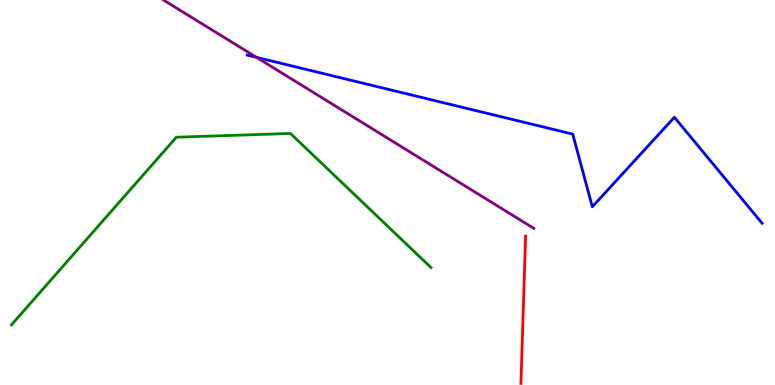[{'lines': ['blue', 'red'], 'intersections': []}, {'lines': ['green', 'red'], 'intersections': []}, {'lines': ['purple', 'red'], 'intersections': []}, {'lines': ['blue', 'green'], 'intersections': []}, {'lines': ['blue', 'purple'], 'intersections': [{'x': 3.31, 'y': 8.51}]}, {'lines': ['green', 'purple'], 'intersections': []}]